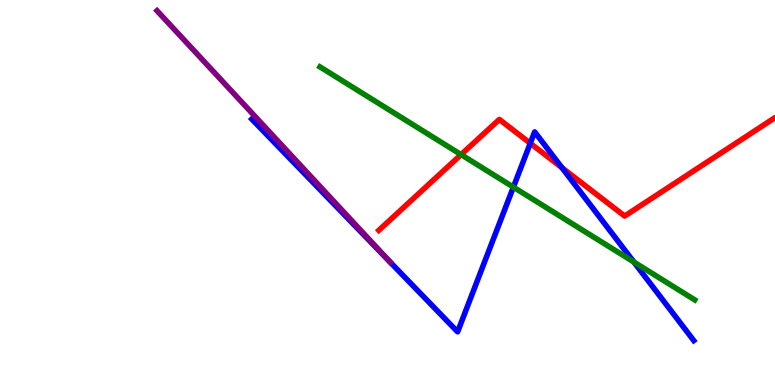[{'lines': ['blue', 'red'], 'intersections': [{'x': 6.84, 'y': 6.28}, {'x': 7.25, 'y': 5.64}]}, {'lines': ['green', 'red'], 'intersections': [{'x': 5.95, 'y': 5.98}]}, {'lines': ['purple', 'red'], 'intersections': []}, {'lines': ['blue', 'green'], 'intersections': [{'x': 6.62, 'y': 5.14}, {'x': 8.18, 'y': 3.19}]}, {'lines': ['blue', 'purple'], 'intersections': []}, {'lines': ['green', 'purple'], 'intersections': []}]